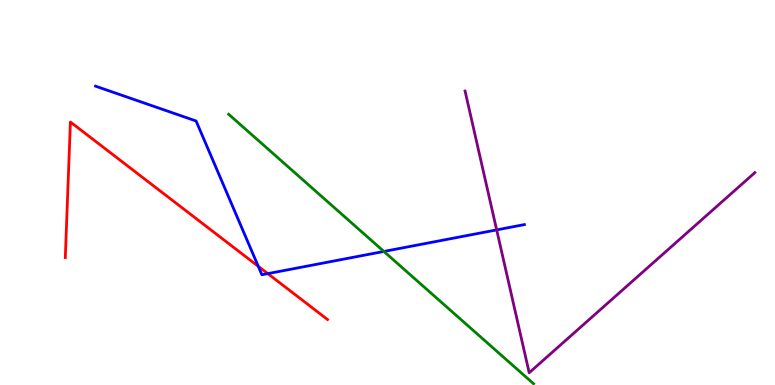[{'lines': ['blue', 'red'], 'intersections': [{'x': 3.33, 'y': 3.08}, {'x': 3.46, 'y': 2.89}]}, {'lines': ['green', 'red'], 'intersections': []}, {'lines': ['purple', 'red'], 'intersections': []}, {'lines': ['blue', 'green'], 'intersections': [{'x': 4.95, 'y': 3.47}]}, {'lines': ['blue', 'purple'], 'intersections': [{'x': 6.41, 'y': 4.03}]}, {'lines': ['green', 'purple'], 'intersections': []}]